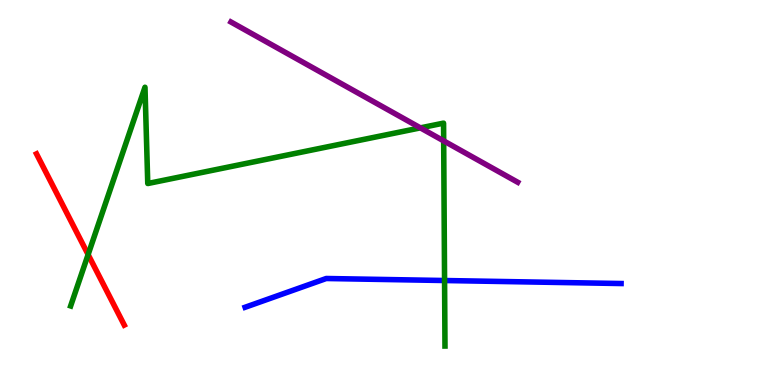[{'lines': ['blue', 'red'], 'intersections': []}, {'lines': ['green', 'red'], 'intersections': [{'x': 1.14, 'y': 3.39}]}, {'lines': ['purple', 'red'], 'intersections': []}, {'lines': ['blue', 'green'], 'intersections': [{'x': 5.74, 'y': 2.71}]}, {'lines': ['blue', 'purple'], 'intersections': []}, {'lines': ['green', 'purple'], 'intersections': [{'x': 5.42, 'y': 6.68}, {'x': 5.72, 'y': 6.34}]}]